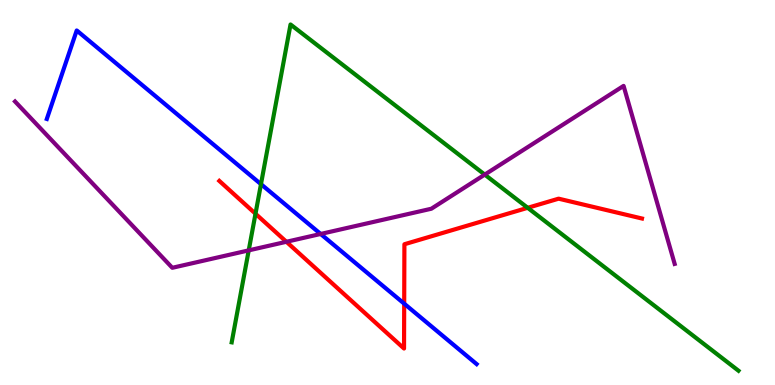[{'lines': ['blue', 'red'], 'intersections': [{'x': 5.22, 'y': 2.11}]}, {'lines': ['green', 'red'], 'intersections': [{'x': 3.3, 'y': 4.45}, {'x': 6.81, 'y': 4.6}]}, {'lines': ['purple', 'red'], 'intersections': [{'x': 3.7, 'y': 3.72}]}, {'lines': ['blue', 'green'], 'intersections': [{'x': 3.37, 'y': 5.22}]}, {'lines': ['blue', 'purple'], 'intersections': [{'x': 4.14, 'y': 3.92}]}, {'lines': ['green', 'purple'], 'intersections': [{'x': 3.21, 'y': 3.5}, {'x': 6.25, 'y': 5.46}]}]